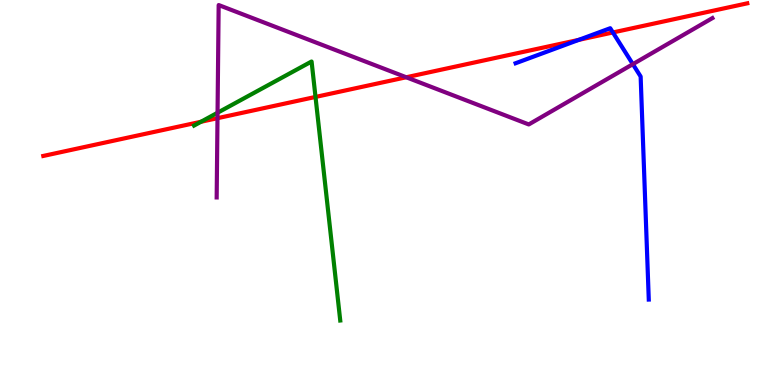[{'lines': ['blue', 'red'], 'intersections': [{'x': 7.47, 'y': 8.96}, {'x': 7.91, 'y': 9.16}]}, {'lines': ['green', 'red'], 'intersections': [{'x': 2.59, 'y': 6.84}, {'x': 4.07, 'y': 7.48}]}, {'lines': ['purple', 'red'], 'intersections': [{'x': 2.81, 'y': 6.93}, {'x': 5.24, 'y': 7.99}]}, {'lines': ['blue', 'green'], 'intersections': []}, {'lines': ['blue', 'purple'], 'intersections': [{'x': 8.17, 'y': 8.33}]}, {'lines': ['green', 'purple'], 'intersections': [{'x': 2.81, 'y': 7.07}]}]